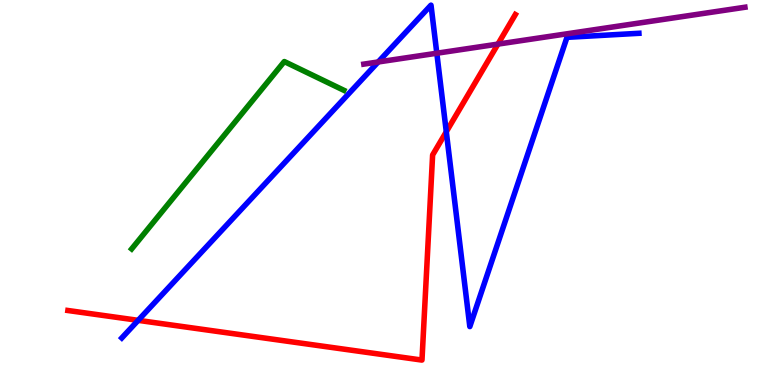[{'lines': ['blue', 'red'], 'intersections': [{'x': 1.78, 'y': 1.68}, {'x': 5.76, 'y': 6.58}]}, {'lines': ['green', 'red'], 'intersections': []}, {'lines': ['purple', 'red'], 'intersections': [{'x': 6.42, 'y': 8.85}]}, {'lines': ['blue', 'green'], 'intersections': []}, {'lines': ['blue', 'purple'], 'intersections': [{'x': 4.88, 'y': 8.39}, {'x': 5.64, 'y': 8.62}]}, {'lines': ['green', 'purple'], 'intersections': []}]